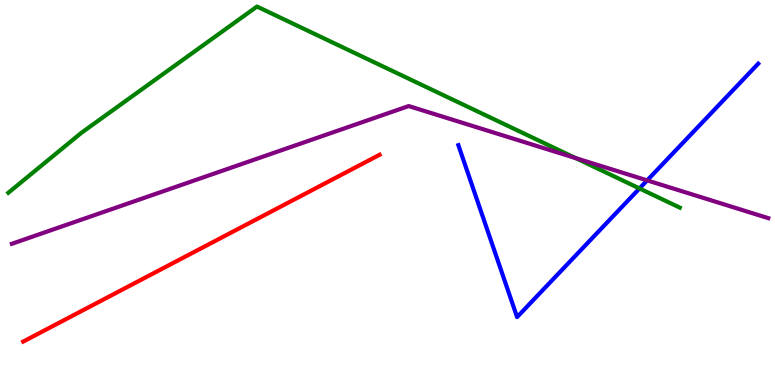[{'lines': ['blue', 'red'], 'intersections': []}, {'lines': ['green', 'red'], 'intersections': []}, {'lines': ['purple', 'red'], 'intersections': []}, {'lines': ['blue', 'green'], 'intersections': [{'x': 8.25, 'y': 5.11}]}, {'lines': ['blue', 'purple'], 'intersections': [{'x': 8.35, 'y': 5.31}]}, {'lines': ['green', 'purple'], 'intersections': [{'x': 7.43, 'y': 5.89}]}]